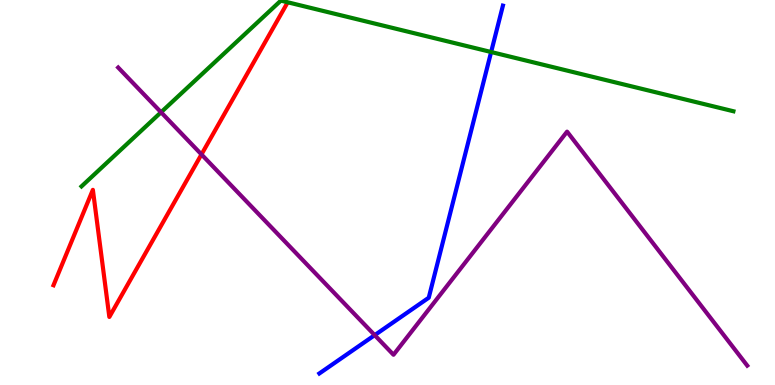[{'lines': ['blue', 'red'], 'intersections': []}, {'lines': ['green', 'red'], 'intersections': []}, {'lines': ['purple', 'red'], 'intersections': [{'x': 2.6, 'y': 5.99}]}, {'lines': ['blue', 'green'], 'intersections': [{'x': 6.34, 'y': 8.65}]}, {'lines': ['blue', 'purple'], 'intersections': [{'x': 4.83, 'y': 1.29}]}, {'lines': ['green', 'purple'], 'intersections': [{'x': 2.08, 'y': 7.08}]}]